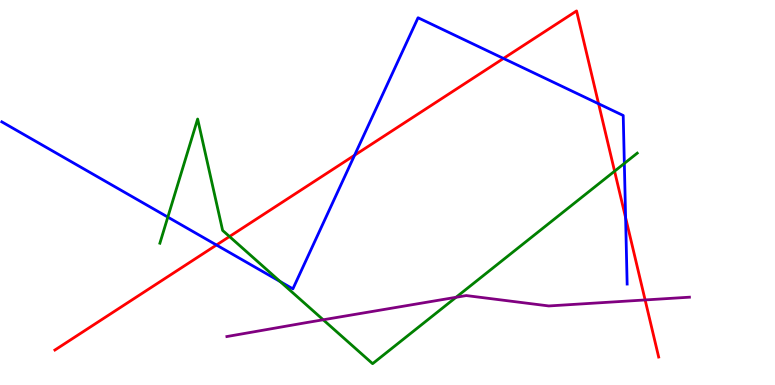[{'lines': ['blue', 'red'], 'intersections': [{'x': 2.79, 'y': 3.64}, {'x': 4.58, 'y': 5.97}, {'x': 6.5, 'y': 8.48}, {'x': 7.72, 'y': 7.3}, {'x': 8.07, 'y': 4.35}]}, {'lines': ['green', 'red'], 'intersections': [{'x': 2.96, 'y': 3.86}, {'x': 7.93, 'y': 5.55}]}, {'lines': ['purple', 'red'], 'intersections': [{'x': 8.32, 'y': 2.21}]}, {'lines': ['blue', 'green'], 'intersections': [{'x': 2.17, 'y': 4.36}, {'x': 3.62, 'y': 2.69}, {'x': 8.06, 'y': 5.76}]}, {'lines': ['blue', 'purple'], 'intersections': []}, {'lines': ['green', 'purple'], 'intersections': [{'x': 4.17, 'y': 1.69}, {'x': 5.88, 'y': 2.28}]}]